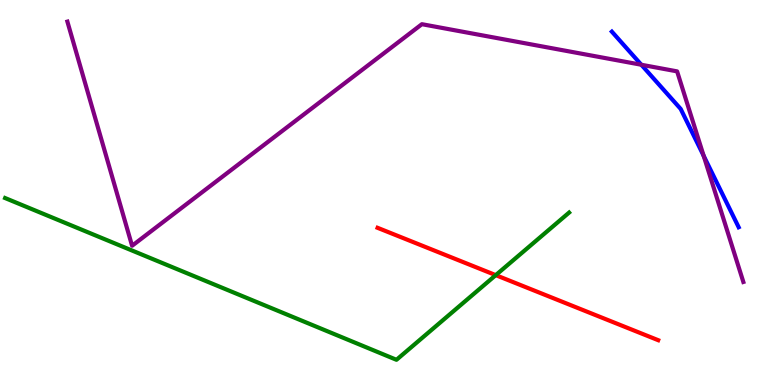[{'lines': ['blue', 'red'], 'intersections': []}, {'lines': ['green', 'red'], 'intersections': [{'x': 6.4, 'y': 2.85}]}, {'lines': ['purple', 'red'], 'intersections': []}, {'lines': ['blue', 'green'], 'intersections': []}, {'lines': ['blue', 'purple'], 'intersections': [{'x': 8.28, 'y': 8.32}, {'x': 9.08, 'y': 5.95}]}, {'lines': ['green', 'purple'], 'intersections': []}]